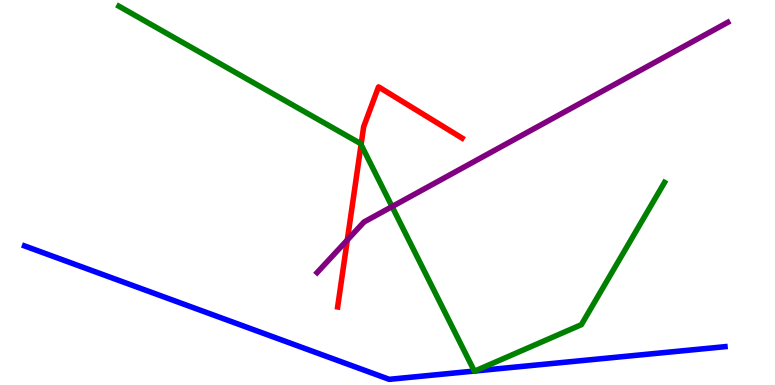[{'lines': ['blue', 'red'], 'intersections': []}, {'lines': ['green', 'red'], 'intersections': [{'x': 4.66, 'y': 6.24}]}, {'lines': ['purple', 'red'], 'intersections': [{'x': 4.48, 'y': 3.77}]}, {'lines': ['blue', 'green'], 'intersections': [{'x': 6.12, 'y': 0.362}, {'x': 6.13, 'y': 0.364}]}, {'lines': ['blue', 'purple'], 'intersections': []}, {'lines': ['green', 'purple'], 'intersections': [{'x': 5.06, 'y': 4.63}]}]